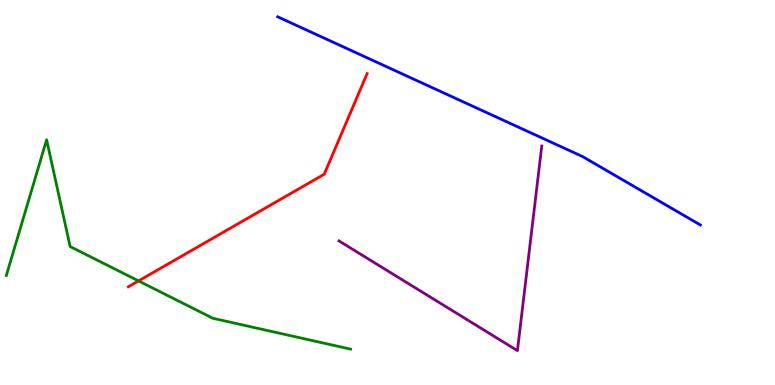[{'lines': ['blue', 'red'], 'intersections': []}, {'lines': ['green', 'red'], 'intersections': [{'x': 1.79, 'y': 2.7}]}, {'lines': ['purple', 'red'], 'intersections': []}, {'lines': ['blue', 'green'], 'intersections': []}, {'lines': ['blue', 'purple'], 'intersections': []}, {'lines': ['green', 'purple'], 'intersections': []}]